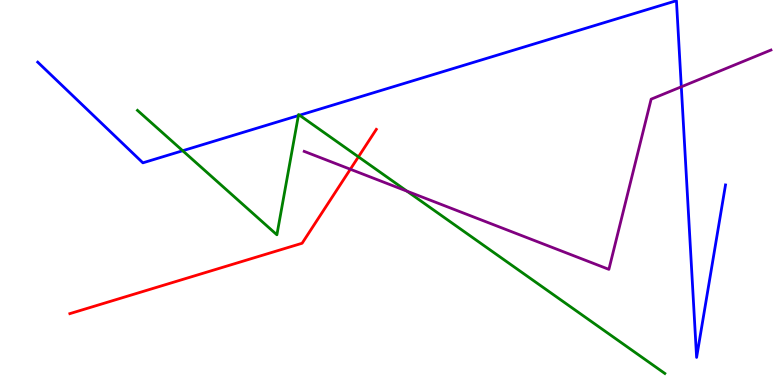[{'lines': ['blue', 'red'], 'intersections': []}, {'lines': ['green', 'red'], 'intersections': [{'x': 4.62, 'y': 5.93}]}, {'lines': ['purple', 'red'], 'intersections': [{'x': 4.52, 'y': 5.6}]}, {'lines': ['blue', 'green'], 'intersections': [{'x': 2.36, 'y': 6.08}, {'x': 3.85, 'y': 7.0}, {'x': 3.87, 'y': 7.01}]}, {'lines': ['blue', 'purple'], 'intersections': [{'x': 8.79, 'y': 7.75}]}, {'lines': ['green', 'purple'], 'intersections': [{'x': 5.25, 'y': 5.03}]}]